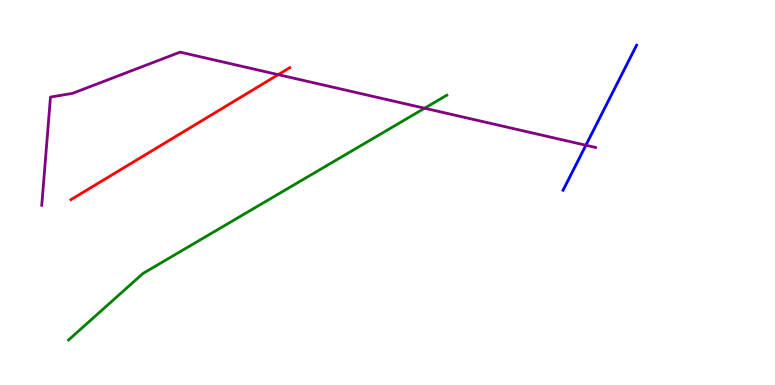[{'lines': ['blue', 'red'], 'intersections': []}, {'lines': ['green', 'red'], 'intersections': []}, {'lines': ['purple', 'red'], 'intersections': [{'x': 3.59, 'y': 8.06}]}, {'lines': ['blue', 'green'], 'intersections': []}, {'lines': ['blue', 'purple'], 'intersections': [{'x': 7.56, 'y': 6.23}]}, {'lines': ['green', 'purple'], 'intersections': [{'x': 5.48, 'y': 7.19}]}]